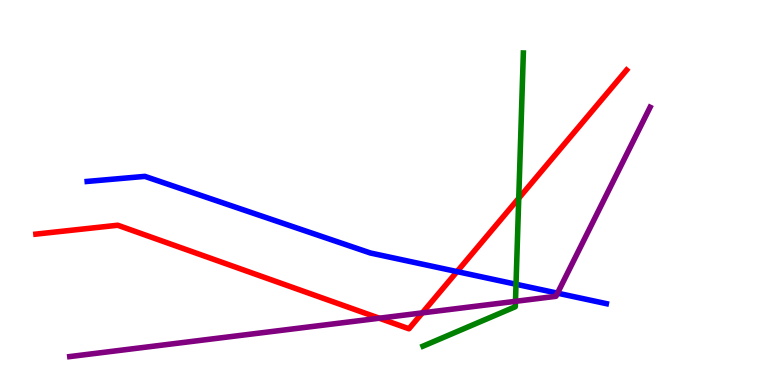[{'lines': ['blue', 'red'], 'intersections': [{'x': 5.9, 'y': 2.95}]}, {'lines': ['green', 'red'], 'intersections': [{'x': 6.69, 'y': 4.85}]}, {'lines': ['purple', 'red'], 'intersections': [{'x': 4.89, 'y': 1.73}, {'x': 5.45, 'y': 1.87}]}, {'lines': ['blue', 'green'], 'intersections': [{'x': 6.66, 'y': 2.62}]}, {'lines': ['blue', 'purple'], 'intersections': [{'x': 7.19, 'y': 2.39}]}, {'lines': ['green', 'purple'], 'intersections': [{'x': 6.65, 'y': 2.17}]}]